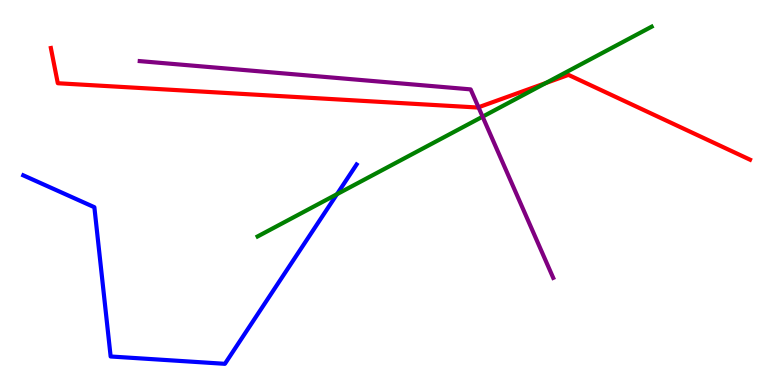[{'lines': ['blue', 'red'], 'intersections': []}, {'lines': ['green', 'red'], 'intersections': [{'x': 7.04, 'y': 7.84}]}, {'lines': ['purple', 'red'], 'intersections': [{'x': 6.17, 'y': 7.21}]}, {'lines': ['blue', 'green'], 'intersections': [{'x': 4.35, 'y': 4.96}]}, {'lines': ['blue', 'purple'], 'intersections': []}, {'lines': ['green', 'purple'], 'intersections': [{'x': 6.23, 'y': 6.97}]}]